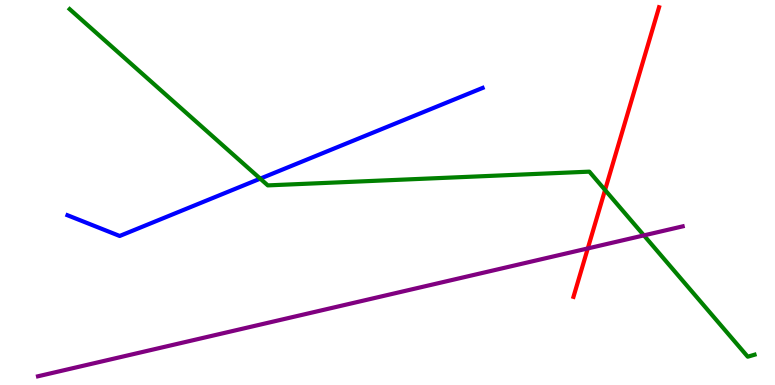[{'lines': ['blue', 'red'], 'intersections': []}, {'lines': ['green', 'red'], 'intersections': [{'x': 7.81, 'y': 5.06}]}, {'lines': ['purple', 'red'], 'intersections': [{'x': 7.58, 'y': 3.55}]}, {'lines': ['blue', 'green'], 'intersections': [{'x': 3.36, 'y': 5.36}]}, {'lines': ['blue', 'purple'], 'intersections': []}, {'lines': ['green', 'purple'], 'intersections': [{'x': 8.31, 'y': 3.89}]}]